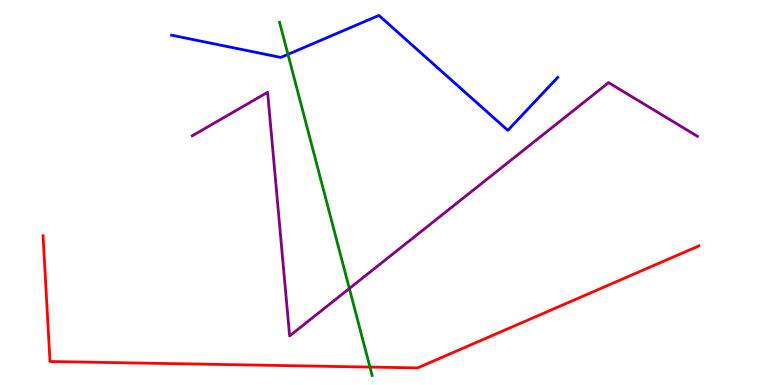[{'lines': ['blue', 'red'], 'intersections': []}, {'lines': ['green', 'red'], 'intersections': [{'x': 4.77, 'y': 0.465}]}, {'lines': ['purple', 'red'], 'intersections': []}, {'lines': ['blue', 'green'], 'intersections': [{'x': 3.72, 'y': 8.59}]}, {'lines': ['blue', 'purple'], 'intersections': []}, {'lines': ['green', 'purple'], 'intersections': [{'x': 4.51, 'y': 2.51}]}]